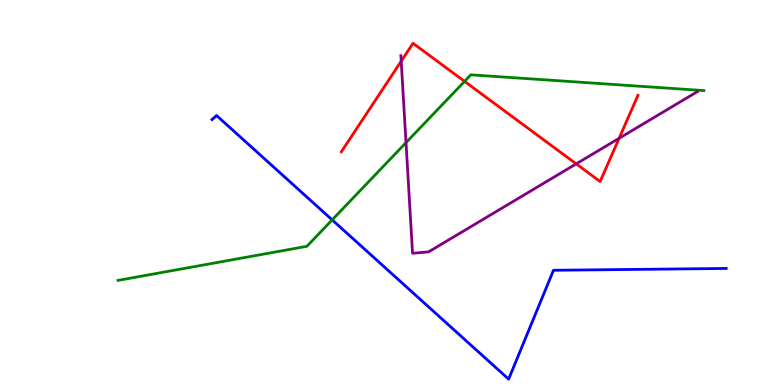[{'lines': ['blue', 'red'], 'intersections': []}, {'lines': ['green', 'red'], 'intersections': [{'x': 5.99, 'y': 7.89}]}, {'lines': ['purple', 'red'], 'intersections': [{'x': 5.18, 'y': 8.41}, {'x': 7.44, 'y': 5.74}, {'x': 7.99, 'y': 6.41}]}, {'lines': ['blue', 'green'], 'intersections': [{'x': 4.29, 'y': 4.29}]}, {'lines': ['blue', 'purple'], 'intersections': []}, {'lines': ['green', 'purple'], 'intersections': [{'x': 5.24, 'y': 6.3}]}]